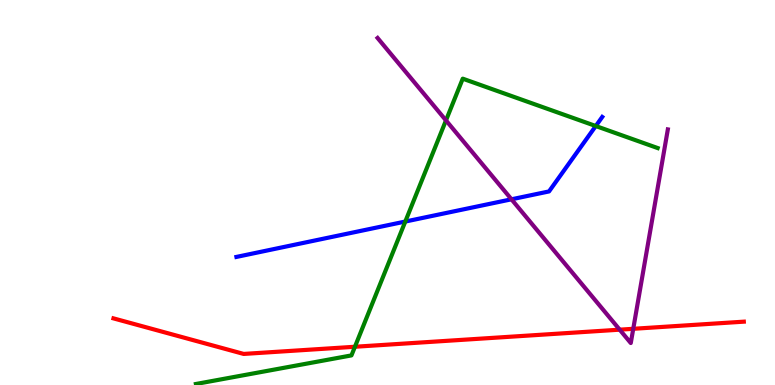[{'lines': ['blue', 'red'], 'intersections': []}, {'lines': ['green', 'red'], 'intersections': [{'x': 4.58, 'y': 0.993}]}, {'lines': ['purple', 'red'], 'intersections': [{'x': 8.0, 'y': 1.44}, {'x': 8.17, 'y': 1.46}]}, {'lines': ['blue', 'green'], 'intersections': [{'x': 5.23, 'y': 4.25}, {'x': 7.69, 'y': 6.73}]}, {'lines': ['blue', 'purple'], 'intersections': [{'x': 6.6, 'y': 4.82}]}, {'lines': ['green', 'purple'], 'intersections': [{'x': 5.75, 'y': 6.87}]}]